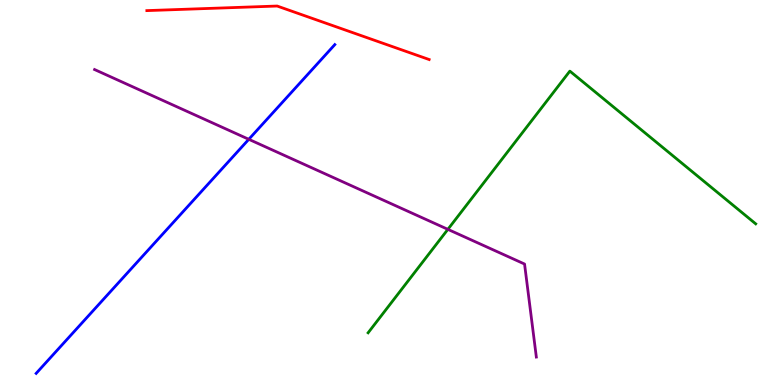[{'lines': ['blue', 'red'], 'intersections': []}, {'lines': ['green', 'red'], 'intersections': []}, {'lines': ['purple', 'red'], 'intersections': []}, {'lines': ['blue', 'green'], 'intersections': []}, {'lines': ['blue', 'purple'], 'intersections': [{'x': 3.21, 'y': 6.38}]}, {'lines': ['green', 'purple'], 'intersections': [{'x': 5.78, 'y': 4.04}]}]